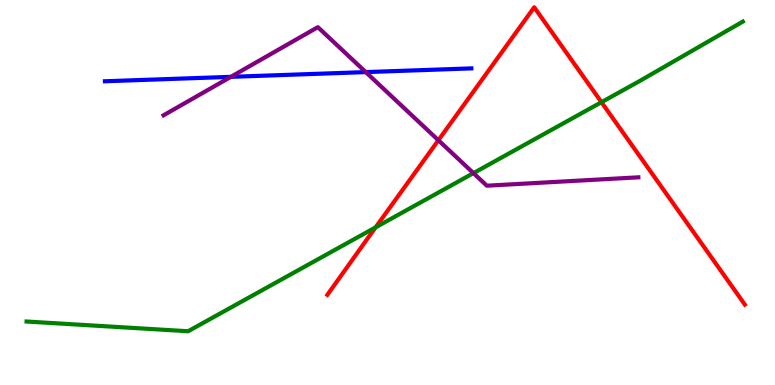[{'lines': ['blue', 'red'], 'intersections': []}, {'lines': ['green', 'red'], 'intersections': [{'x': 4.85, 'y': 4.1}, {'x': 7.76, 'y': 7.35}]}, {'lines': ['purple', 'red'], 'intersections': [{'x': 5.66, 'y': 6.36}]}, {'lines': ['blue', 'green'], 'intersections': []}, {'lines': ['blue', 'purple'], 'intersections': [{'x': 2.98, 'y': 8.0}, {'x': 4.72, 'y': 8.13}]}, {'lines': ['green', 'purple'], 'intersections': [{'x': 6.11, 'y': 5.5}]}]